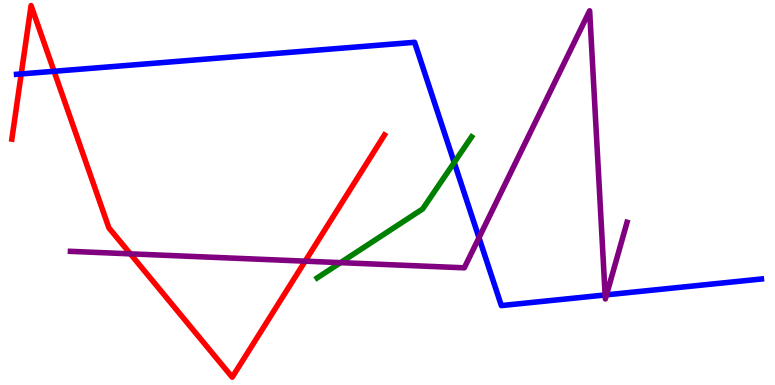[{'lines': ['blue', 'red'], 'intersections': [{'x': 0.274, 'y': 8.08}, {'x': 0.698, 'y': 8.15}]}, {'lines': ['green', 'red'], 'intersections': []}, {'lines': ['purple', 'red'], 'intersections': [{'x': 1.68, 'y': 3.41}, {'x': 3.94, 'y': 3.22}]}, {'lines': ['blue', 'green'], 'intersections': [{'x': 5.86, 'y': 5.78}]}, {'lines': ['blue', 'purple'], 'intersections': [{'x': 6.18, 'y': 3.83}, {'x': 7.81, 'y': 2.34}, {'x': 7.83, 'y': 2.34}]}, {'lines': ['green', 'purple'], 'intersections': [{'x': 4.39, 'y': 3.18}]}]